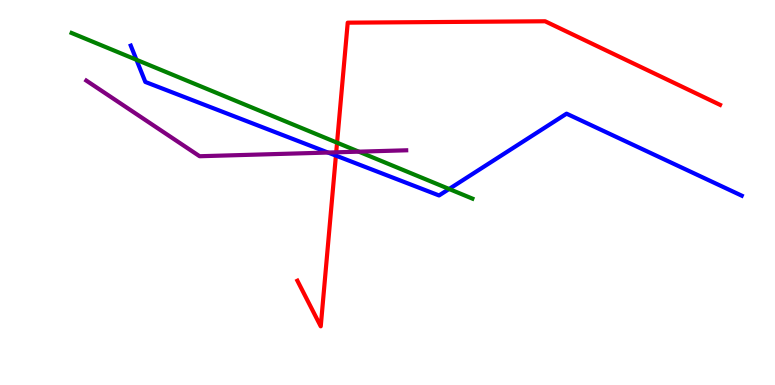[{'lines': ['blue', 'red'], 'intersections': [{'x': 4.33, 'y': 5.96}]}, {'lines': ['green', 'red'], 'intersections': [{'x': 4.35, 'y': 6.29}]}, {'lines': ['purple', 'red'], 'intersections': [{'x': 4.34, 'y': 6.04}]}, {'lines': ['blue', 'green'], 'intersections': [{'x': 1.76, 'y': 8.45}, {'x': 5.8, 'y': 5.09}]}, {'lines': ['blue', 'purple'], 'intersections': [{'x': 4.23, 'y': 6.04}]}, {'lines': ['green', 'purple'], 'intersections': [{'x': 4.63, 'y': 6.06}]}]